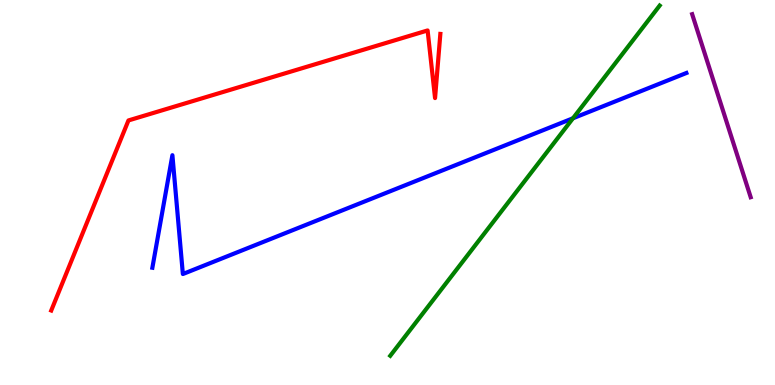[{'lines': ['blue', 'red'], 'intersections': []}, {'lines': ['green', 'red'], 'intersections': []}, {'lines': ['purple', 'red'], 'intersections': []}, {'lines': ['blue', 'green'], 'intersections': [{'x': 7.39, 'y': 6.93}]}, {'lines': ['blue', 'purple'], 'intersections': []}, {'lines': ['green', 'purple'], 'intersections': []}]